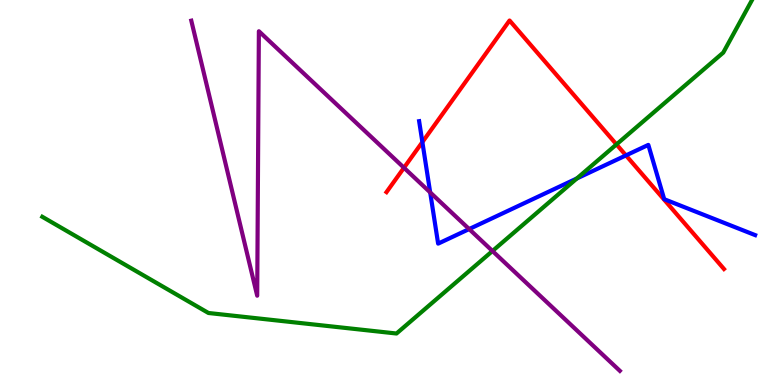[{'lines': ['blue', 'red'], 'intersections': [{'x': 5.45, 'y': 6.31}, {'x': 8.08, 'y': 5.96}]}, {'lines': ['green', 'red'], 'intersections': [{'x': 7.95, 'y': 6.25}]}, {'lines': ['purple', 'red'], 'intersections': [{'x': 5.21, 'y': 5.64}]}, {'lines': ['blue', 'green'], 'intersections': [{'x': 7.44, 'y': 5.36}]}, {'lines': ['blue', 'purple'], 'intersections': [{'x': 5.55, 'y': 5.0}, {'x': 6.05, 'y': 4.05}]}, {'lines': ['green', 'purple'], 'intersections': [{'x': 6.35, 'y': 3.48}]}]